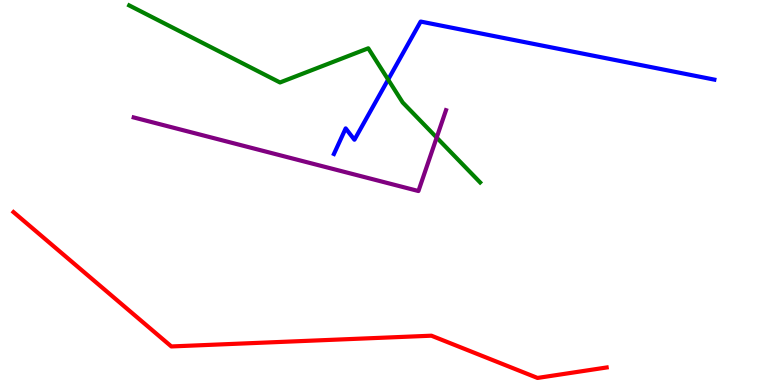[{'lines': ['blue', 'red'], 'intersections': []}, {'lines': ['green', 'red'], 'intersections': []}, {'lines': ['purple', 'red'], 'intersections': []}, {'lines': ['blue', 'green'], 'intersections': [{'x': 5.01, 'y': 7.93}]}, {'lines': ['blue', 'purple'], 'intersections': []}, {'lines': ['green', 'purple'], 'intersections': [{'x': 5.63, 'y': 6.43}]}]